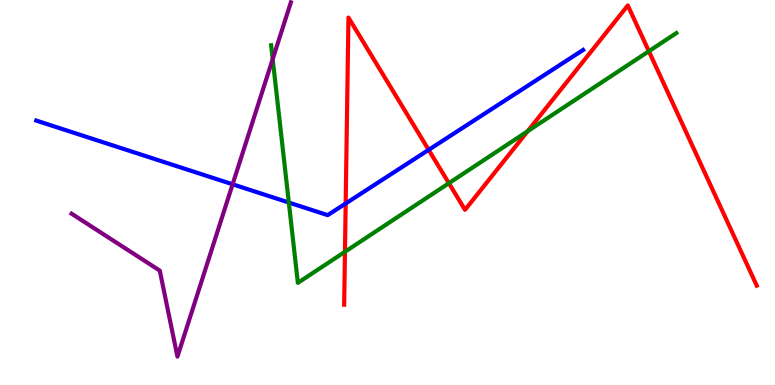[{'lines': ['blue', 'red'], 'intersections': [{'x': 4.46, 'y': 4.71}, {'x': 5.53, 'y': 6.11}]}, {'lines': ['green', 'red'], 'intersections': [{'x': 4.45, 'y': 3.46}, {'x': 5.79, 'y': 5.24}, {'x': 6.81, 'y': 6.59}, {'x': 8.37, 'y': 8.67}]}, {'lines': ['purple', 'red'], 'intersections': []}, {'lines': ['blue', 'green'], 'intersections': [{'x': 3.73, 'y': 4.74}]}, {'lines': ['blue', 'purple'], 'intersections': [{'x': 3.0, 'y': 5.21}]}, {'lines': ['green', 'purple'], 'intersections': [{'x': 3.52, 'y': 8.46}]}]